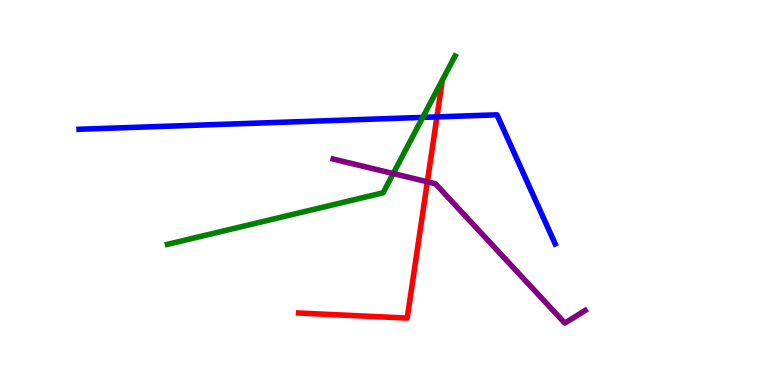[{'lines': ['blue', 'red'], 'intersections': [{'x': 5.64, 'y': 6.96}]}, {'lines': ['green', 'red'], 'intersections': []}, {'lines': ['purple', 'red'], 'intersections': [{'x': 5.51, 'y': 5.28}]}, {'lines': ['blue', 'green'], 'intersections': [{'x': 5.46, 'y': 6.95}]}, {'lines': ['blue', 'purple'], 'intersections': []}, {'lines': ['green', 'purple'], 'intersections': [{'x': 5.07, 'y': 5.49}]}]